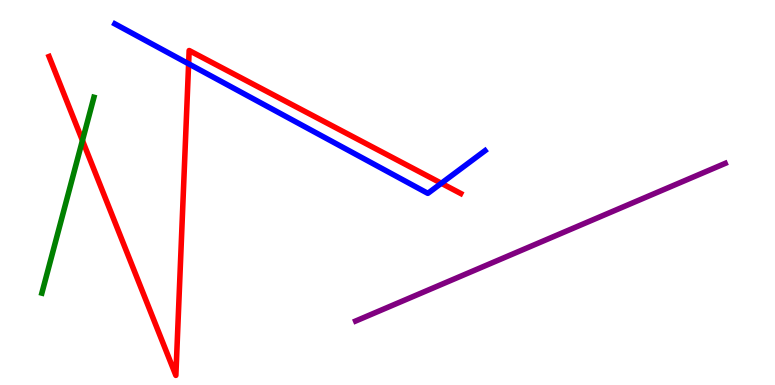[{'lines': ['blue', 'red'], 'intersections': [{'x': 2.43, 'y': 8.34}, {'x': 5.69, 'y': 5.24}]}, {'lines': ['green', 'red'], 'intersections': [{'x': 1.06, 'y': 6.35}]}, {'lines': ['purple', 'red'], 'intersections': []}, {'lines': ['blue', 'green'], 'intersections': []}, {'lines': ['blue', 'purple'], 'intersections': []}, {'lines': ['green', 'purple'], 'intersections': []}]